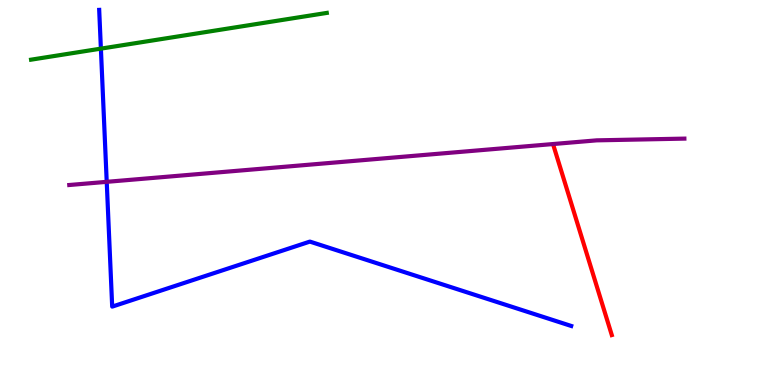[{'lines': ['blue', 'red'], 'intersections': []}, {'lines': ['green', 'red'], 'intersections': []}, {'lines': ['purple', 'red'], 'intersections': []}, {'lines': ['blue', 'green'], 'intersections': [{'x': 1.3, 'y': 8.74}]}, {'lines': ['blue', 'purple'], 'intersections': [{'x': 1.38, 'y': 5.28}]}, {'lines': ['green', 'purple'], 'intersections': []}]